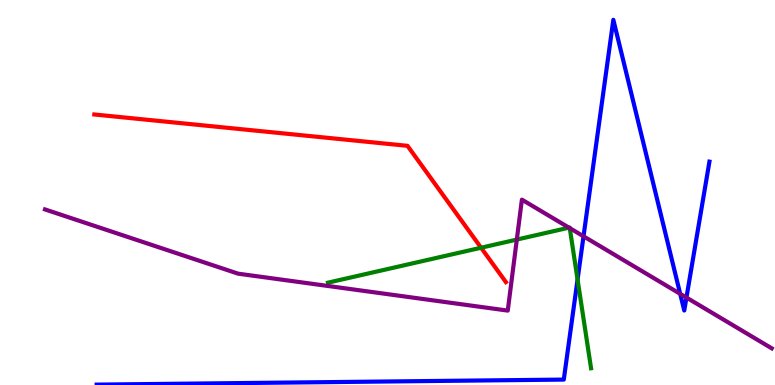[{'lines': ['blue', 'red'], 'intersections': []}, {'lines': ['green', 'red'], 'intersections': [{'x': 6.21, 'y': 3.57}]}, {'lines': ['purple', 'red'], 'intersections': []}, {'lines': ['blue', 'green'], 'intersections': [{'x': 7.45, 'y': 2.74}]}, {'lines': ['blue', 'purple'], 'intersections': [{'x': 7.53, 'y': 3.86}, {'x': 8.78, 'y': 2.37}, {'x': 8.86, 'y': 2.27}]}, {'lines': ['green', 'purple'], 'intersections': [{'x': 6.67, 'y': 3.78}, {'x': 7.34, 'y': 4.09}, {'x': 7.35, 'y': 4.07}]}]